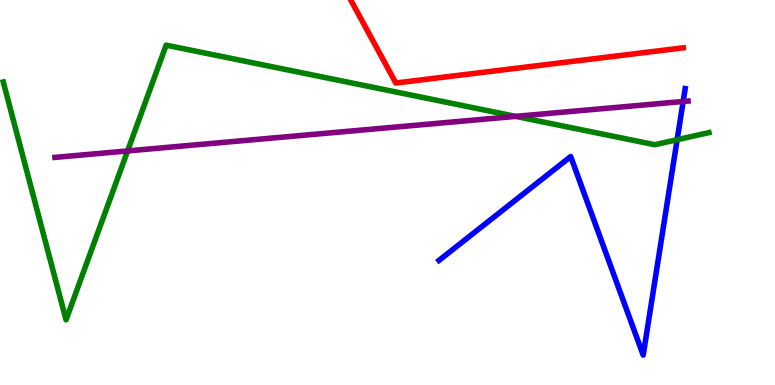[{'lines': ['blue', 'red'], 'intersections': []}, {'lines': ['green', 'red'], 'intersections': []}, {'lines': ['purple', 'red'], 'intersections': []}, {'lines': ['blue', 'green'], 'intersections': [{'x': 8.74, 'y': 6.37}]}, {'lines': ['blue', 'purple'], 'intersections': [{'x': 8.82, 'y': 7.36}]}, {'lines': ['green', 'purple'], 'intersections': [{'x': 1.65, 'y': 6.08}, {'x': 6.65, 'y': 6.98}]}]